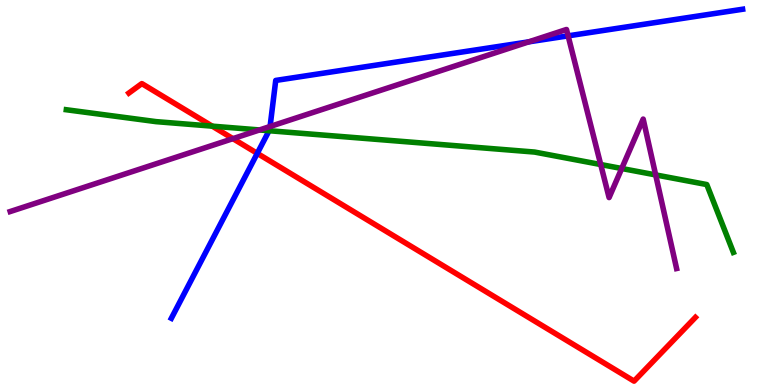[{'lines': ['blue', 'red'], 'intersections': [{'x': 3.32, 'y': 6.02}]}, {'lines': ['green', 'red'], 'intersections': [{'x': 2.74, 'y': 6.72}]}, {'lines': ['purple', 'red'], 'intersections': [{'x': 3.01, 'y': 6.4}]}, {'lines': ['blue', 'green'], 'intersections': [{'x': 3.47, 'y': 6.6}]}, {'lines': ['blue', 'purple'], 'intersections': [{'x': 3.49, 'y': 6.71}, {'x': 6.82, 'y': 8.91}, {'x': 7.33, 'y': 9.07}]}, {'lines': ['green', 'purple'], 'intersections': [{'x': 3.35, 'y': 6.62}, {'x': 7.75, 'y': 5.73}, {'x': 8.02, 'y': 5.62}, {'x': 8.46, 'y': 5.46}]}]